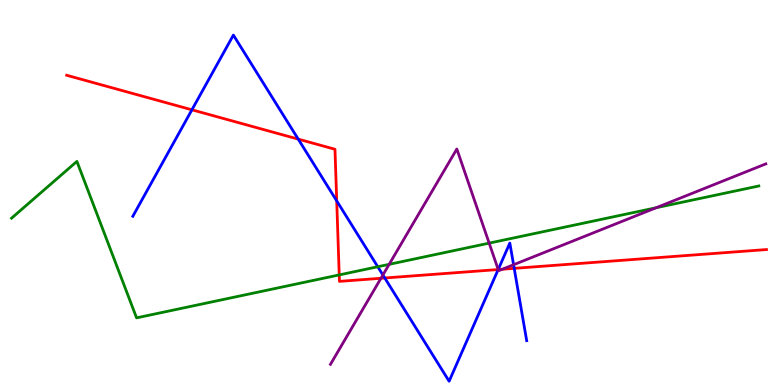[{'lines': ['blue', 'red'], 'intersections': [{'x': 2.48, 'y': 7.15}, {'x': 3.85, 'y': 6.39}, {'x': 4.34, 'y': 4.78}, {'x': 4.96, 'y': 2.78}, {'x': 6.43, 'y': 3.0}, {'x': 6.63, 'y': 3.03}]}, {'lines': ['green', 'red'], 'intersections': [{'x': 4.38, 'y': 2.86}]}, {'lines': ['purple', 'red'], 'intersections': [{'x': 4.92, 'y': 2.77}, {'x': 6.43, 'y': 3.0}, {'x': 6.48, 'y': 3.01}]}, {'lines': ['blue', 'green'], 'intersections': [{'x': 4.87, 'y': 3.07}]}, {'lines': ['blue', 'purple'], 'intersections': [{'x': 4.94, 'y': 2.86}, {'x': 6.43, 'y': 3.0}, {'x': 6.63, 'y': 3.12}]}, {'lines': ['green', 'purple'], 'intersections': [{'x': 5.02, 'y': 3.13}, {'x': 6.31, 'y': 3.68}, {'x': 8.47, 'y': 4.6}]}]